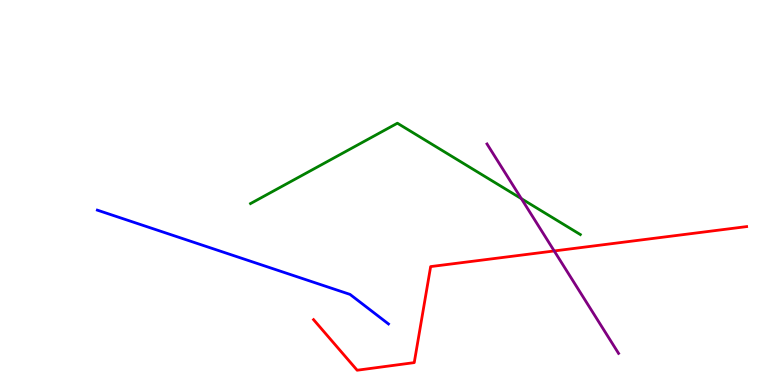[{'lines': ['blue', 'red'], 'intersections': []}, {'lines': ['green', 'red'], 'intersections': []}, {'lines': ['purple', 'red'], 'intersections': [{'x': 7.15, 'y': 3.48}]}, {'lines': ['blue', 'green'], 'intersections': []}, {'lines': ['blue', 'purple'], 'intersections': []}, {'lines': ['green', 'purple'], 'intersections': [{'x': 6.73, 'y': 4.84}]}]